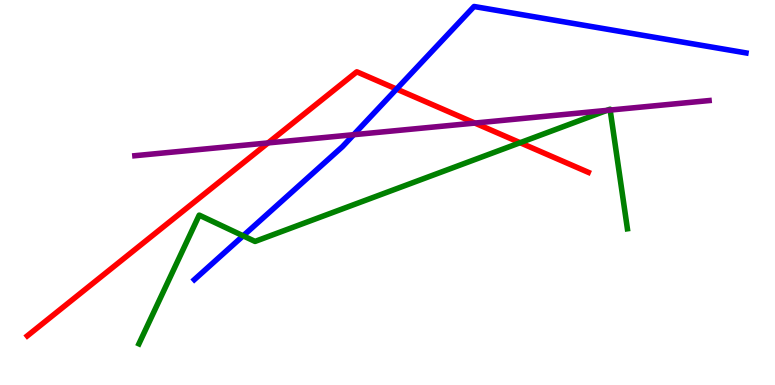[{'lines': ['blue', 'red'], 'intersections': [{'x': 5.12, 'y': 7.69}]}, {'lines': ['green', 'red'], 'intersections': [{'x': 6.71, 'y': 6.29}]}, {'lines': ['purple', 'red'], 'intersections': [{'x': 3.46, 'y': 6.29}, {'x': 6.13, 'y': 6.8}]}, {'lines': ['blue', 'green'], 'intersections': [{'x': 3.14, 'y': 3.87}]}, {'lines': ['blue', 'purple'], 'intersections': [{'x': 4.56, 'y': 6.5}]}, {'lines': ['green', 'purple'], 'intersections': [{'x': 7.83, 'y': 7.13}, {'x': 7.87, 'y': 7.14}]}]